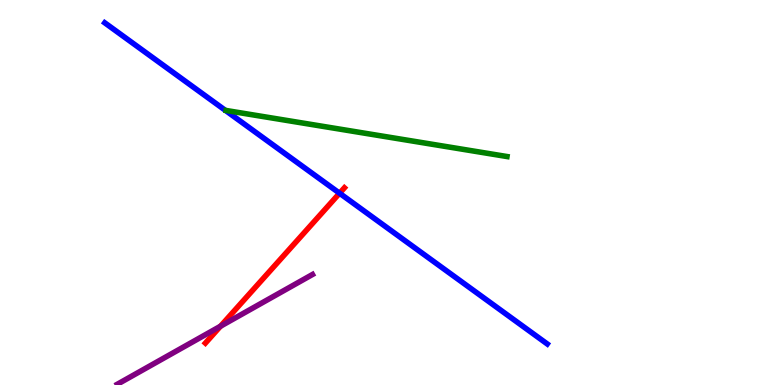[{'lines': ['blue', 'red'], 'intersections': [{'x': 4.38, 'y': 4.98}]}, {'lines': ['green', 'red'], 'intersections': []}, {'lines': ['purple', 'red'], 'intersections': [{'x': 2.85, 'y': 1.53}]}, {'lines': ['blue', 'green'], 'intersections': []}, {'lines': ['blue', 'purple'], 'intersections': []}, {'lines': ['green', 'purple'], 'intersections': []}]